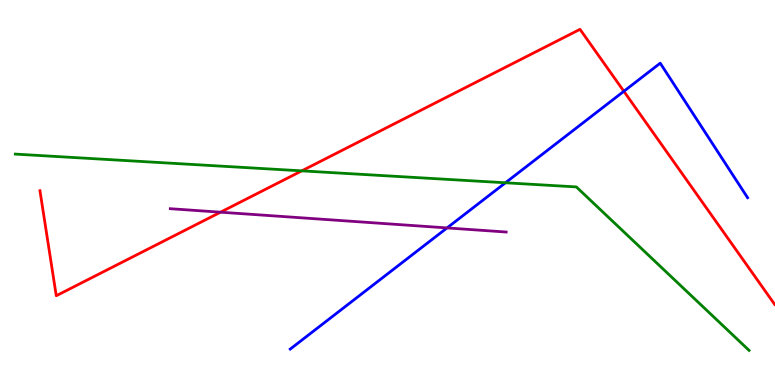[{'lines': ['blue', 'red'], 'intersections': [{'x': 8.05, 'y': 7.63}]}, {'lines': ['green', 'red'], 'intersections': [{'x': 3.89, 'y': 5.56}]}, {'lines': ['purple', 'red'], 'intersections': [{'x': 2.85, 'y': 4.49}]}, {'lines': ['blue', 'green'], 'intersections': [{'x': 6.52, 'y': 5.25}]}, {'lines': ['blue', 'purple'], 'intersections': [{'x': 5.77, 'y': 4.08}]}, {'lines': ['green', 'purple'], 'intersections': []}]